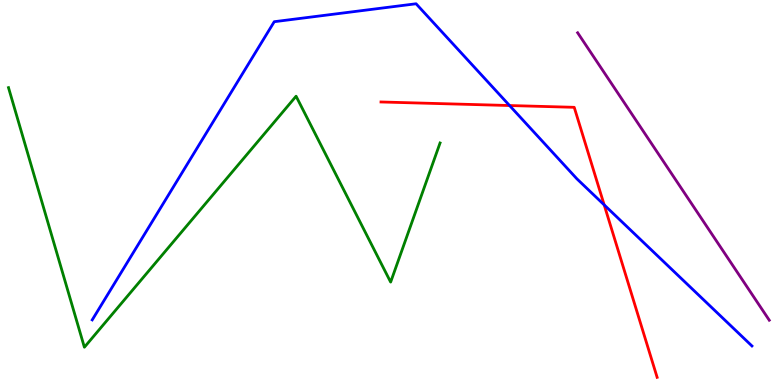[{'lines': ['blue', 'red'], 'intersections': [{'x': 6.57, 'y': 7.26}, {'x': 7.8, 'y': 4.68}]}, {'lines': ['green', 'red'], 'intersections': []}, {'lines': ['purple', 'red'], 'intersections': []}, {'lines': ['blue', 'green'], 'intersections': []}, {'lines': ['blue', 'purple'], 'intersections': []}, {'lines': ['green', 'purple'], 'intersections': []}]